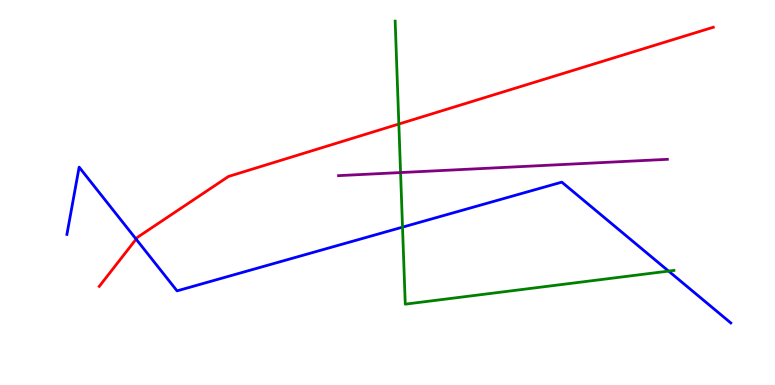[{'lines': ['blue', 'red'], 'intersections': [{'x': 1.76, 'y': 3.79}]}, {'lines': ['green', 'red'], 'intersections': [{'x': 5.15, 'y': 6.78}]}, {'lines': ['purple', 'red'], 'intersections': []}, {'lines': ['blue', 'green'], 'intersections': [{'x': 5.19, 'y': 4.1}, {'x': 8.63, 'y': 2.96}]}, {'lines': ['blue', 'purple'], 'intersections': []}, {'lines': ['green', 'purple'], 'intersections': [{'x': 5.17, 'y': 5.52}]}]